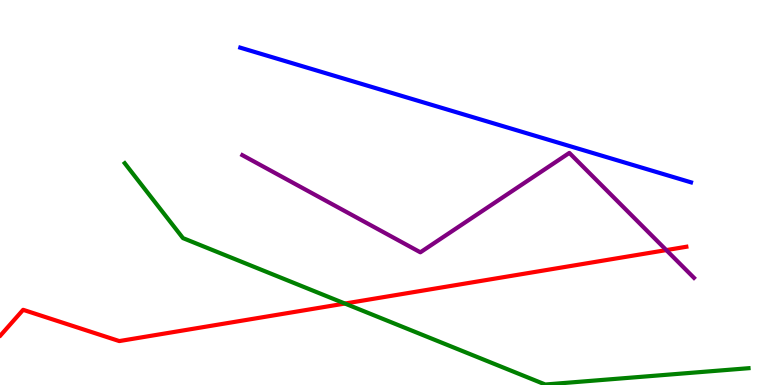[{'lines': ['blue', 'red'], 'intersections': []}, {'lines': ['green', 'red'], 'intersections': [{'x': 4.45, 'y': 2.12}]}, {'lines': ['purple', 'red'], 'intersections': [{'x': 8.6, 'y': 3.5}]}, {'lines': ['blue', 'green'], 'intersections': []}, {'lines': ['blue', 'purple'], 'intersections': []}, {'lines': ['green', 'purple'], 'intersections': []}]